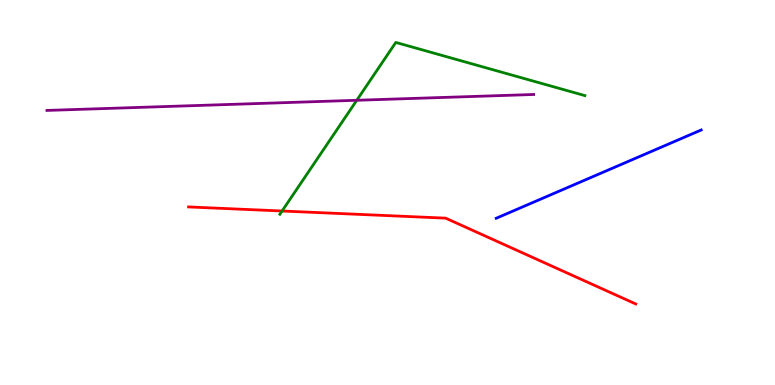[{'lines': ['blue', 'red'], 'intersections': []}, {'lines': ['green', 'red'], 'intersections': [{'x': 3.64, 'y': 4.52}]}, {'lines': ['purple', 'red'], 'intersections': []}, {'lines': ['blue', 'green'], 'intersections': []}, {'lines': ['blue', 'purple'], 'intersections': []}, {'lines': ['green', 'purple'], 'intersections': [{'x': 4.6, 'y': 7.4}]}]